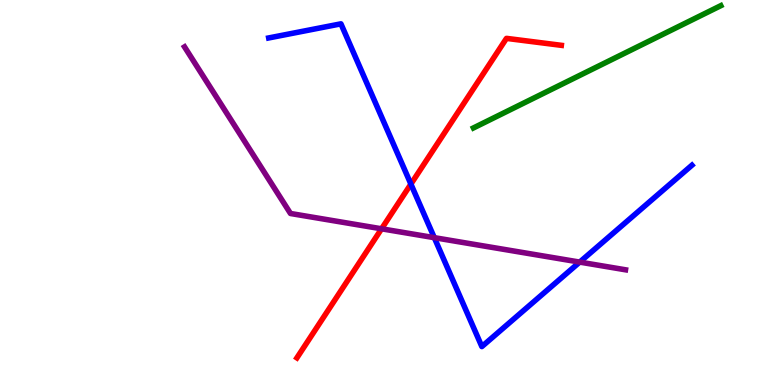[{'lines': ['blue', 'red'], 'intersections': [{'x': 5.3, 'y': 5.22}]}, {'lines': ['green', 'red'], 'intersections': []}, {'lines': ['purple', 'red'], 'intersections': [{'x': 4.92, 'y': 4.06}]}, {'lines': ['blue', 'green'], 'intersections': []}, {'lines': ['blue', 'purple'], 'intersections': [{'x': 5.6, 'y': 3.83}, {'x': 7.48, 'y': 3.19}]}, {'lines': ['green', 'purple'], 'intersections': []}]